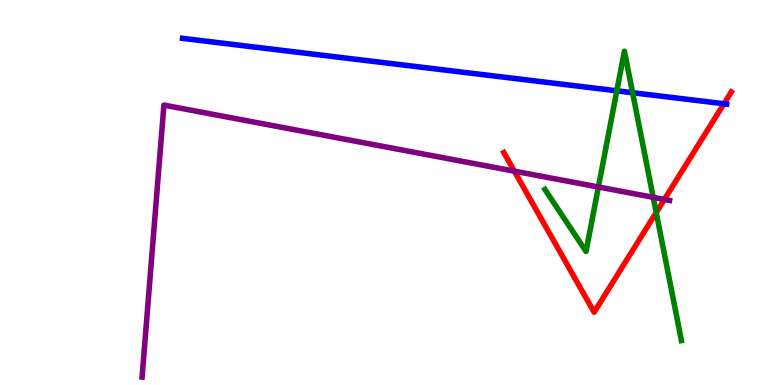[{'lines': ['blue', 'red'], 'intersections': [{'x': 9.34, 'y': 7.31}]}, {'lines': ['green', 'red'], 'intersections': [{'x': 8.47, 'y': 4.48}]}, {'lines': ['purple', 'red'], 'intersections': [{'x': 6.64, 'y': 5.55}, {'x': 8.57, 'y': 4.82}]}, {'lines': ['blue', 'green'], 'intersections': [{'x': 7.96, 'y': 7.64}, {'x': 8.16, 'y': 7.59}]}, {'lines': ['blue', 'purple'], 'intersections': []}, {'lines': ['green', 'purple'], 'intersections': [{'x': 7.72, 'y': 5.14}, {'x': 8.43, 'y': 4.87}]}]